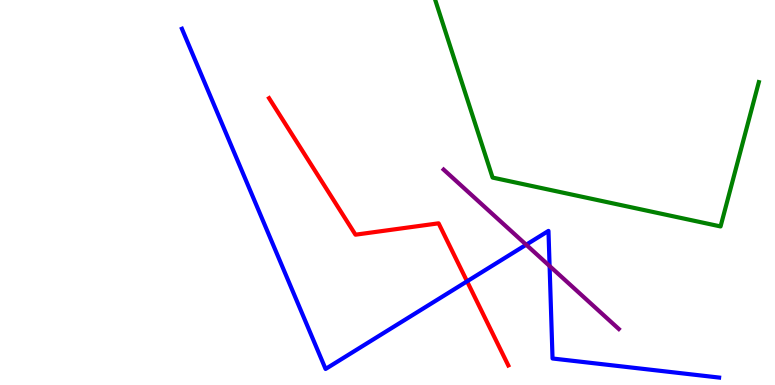[{'lines': ['blue', 'red'], 'intersections': [{'x': 6.03, 'y': 2.69}]}, {'lines': ['green', 'red'], 'intersections': []}, {'lines': ['purple', 'red'], 'intersections': []}, {'lines': ['blue', 'green'], 'intersections': []}, {'lines': ['blue', 'purple'], 'intersections': [{'x': 6.79, 'y': 3.64}, {'x': 7.09, 'y': 3.09}]}, {'lines': ['green', 'purple'], 'intersections': []}]